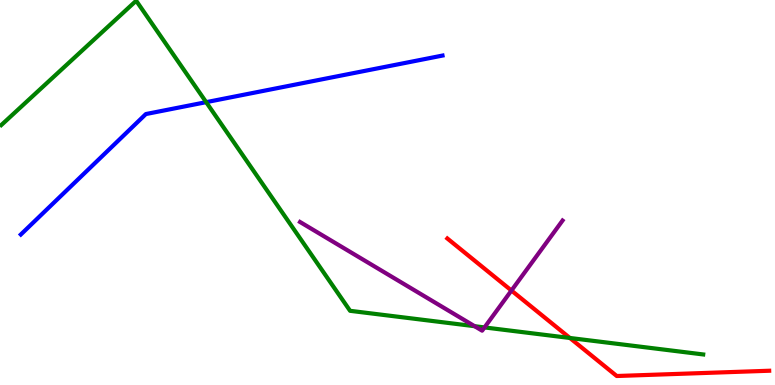[{'lines': ['blue', 'red'], 'intersections': []}, {'lines': ['green', 'red'], 'intersections': [{'x': 7.35, 'y': 1.22}]}, {'lines': ['purple', 'red'], 'intersections': [{'x': 6.6, 'y': 2.45}]}, {'lines': ['blue', 'green'], 'intersections': [{'x': 2.66, 'y': 7.35}]}, {'lines': ['blue', 'purple'], 'intersections': []}, {'lines': ['green', 'purple'], 'intersections': [{'x': 6.12, 'y': 1.53}, {'x': 6.25, 'y': 1.5}]}]